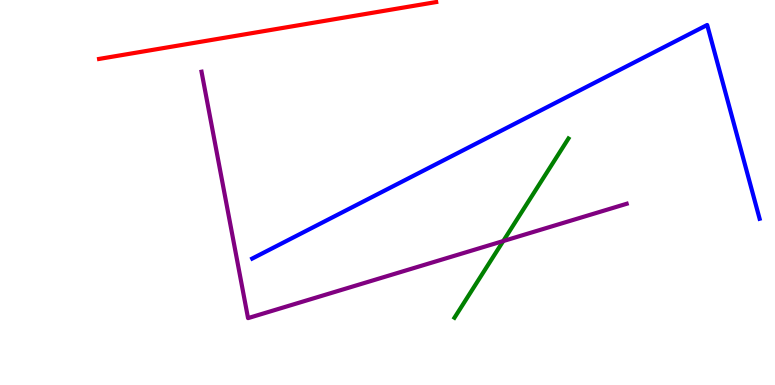[{'lines': ['blue', 'red'], 'intersections': []}, {'lines': ['green', 'red'], 'intersections': []}, {'lines': ['purple', 'red'], 'intersections': []}, {'lines': ['blue', 'green'], 'intersections': []}, {'lines': ['blue', 'purple'], 'intersections': []}, {'lines': ['green', 'purple'], 'intersections': [{'x': 6.49, 'y': 3.74}]}]